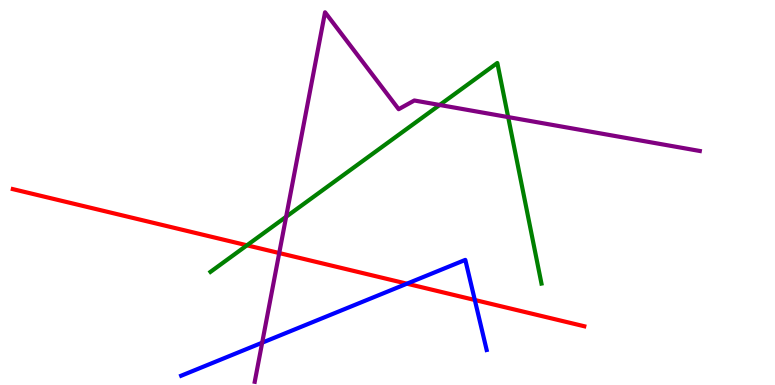[{'lines': ['blue', 'red'], 'intersections': [{'x': 5.25, 'y': 2.63}, {'x': 6.13, 'y': 2.21}]}, {'lines': ['green', 'red'], 'intersections': [{'x': 3.19, 'y': 3.63}]}, {'lines': ['purple', 'red'], 'intersections': [{'x': 3.6, 'y': 3.43}]}, {'lines': ['blue', 'green'], 'intersections': []}, {'lines': ['blue', 'purple'], 'intersections': [{'x': 3.38, 'y': 1.1}]}, {'lines': ['green', 'purple'], 'intersections': [{'x': 3.69, 'y': 4.37}, {'x': 5.67, 'y': 7.27}, {'x': 6.56, 'y': 6.96}]}]